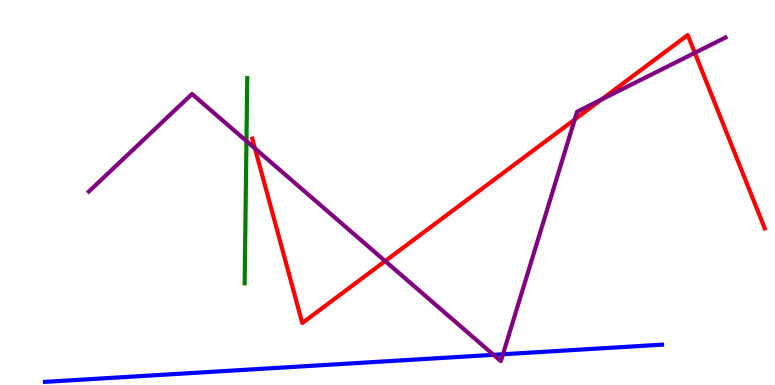[{'lines': ['blue', 'red'], 'intersections': []}, {'lines': ['green', 'red'], 'intersections': []}, {'lines': ['purple', 'red'], 'intersections': [{'x': 3.29, 'y': 6.14}, {'x': 4.97, 'y': 3.22}, {'x': 7.42, 'y': 6.9}, {'x': 7.76, 'y': 7.42}, {'x': 8.97, 'y': 8.63}]}, {'lines': ['blue', 'green'], 'intersections': []}, {'lines': ['blue', 'purple'], 'intersections': [{'x': 6.37, 'y': 0.784}, {'x': 6.49, 'y': 0.798}]}, {'lines': ['green', 'purple'], 'intersections': [{'x': 3.18, 'y': 6.34}]}]